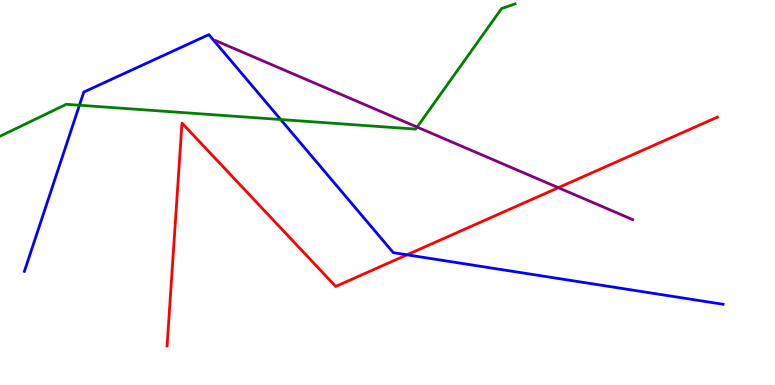[{'lines': ['blue', 'red'], 'intersections': [{'x': 5.25, 'y': 3.38}]}, {'lines': ['green', 'red'], 'intersections': []}, {'lines': ['purple', 'red'], 'intersections': [{'x': 7.2, 'y': 5.13}]}, {'lines': ['blue', 'green'], 'intersections': [{'x': 1.02, 'y': 7.27}, {'x': 3.62, 'y': 6.9}]}, {'lines': ['blue', 'purple'], 'intersections': []}, {'lines': ['green', 'purple'], 'intersections': [{'x': 5.38, 'y': 6.7}]}]